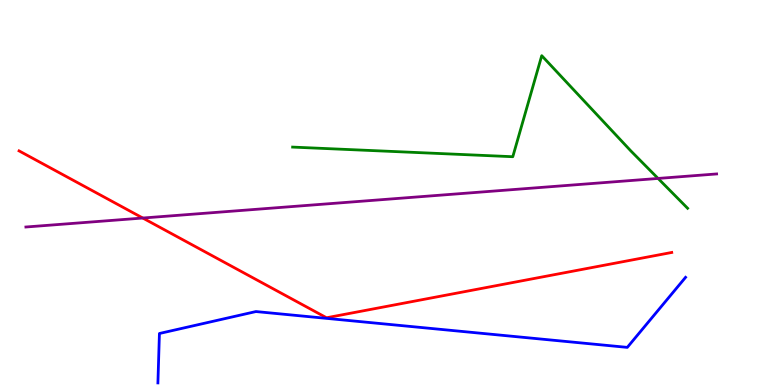[{'lines': ['blue', 'red'], 'intersections': []}, {'lines': ['green', 'red'], 'intersections': []}, {'lines': ['purple', 'red'], 'intersections': [{'x': 1.84, 'y': 4.34}]}, {'lines': ['blue', 'green'], 'intersections': []}, {'lines': ['blue', 'purple'], 'intersections': []}, {'lines': ['green', 'purple'], 'intersections': [{'x': 8.49, 'y': 5.37}]}]